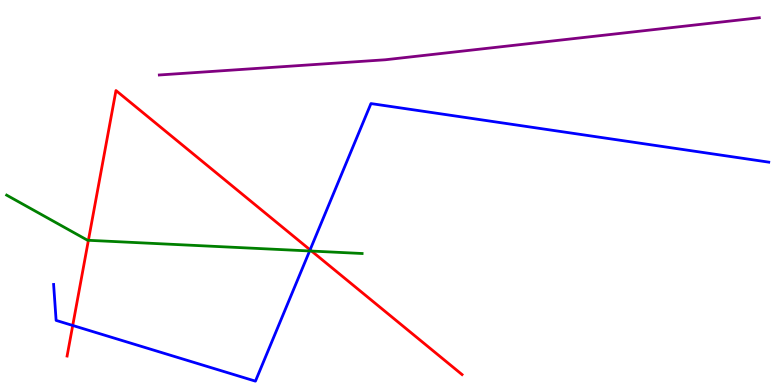[{'lines': ['blue', 'red'], 'intersections': [{'x': 0.938, 'y': 1.55}, {'x': 4.0, 'y': 3.51}]}, {'lines': ['green', 'red'], 'intersections': [{'x': 1.14, 'y': 3.76}, {'x': 4.02, 'y': 3.48}]}, {'lines': ['purple', 'red'], 'intersections': []}, {'lines': ['blue', 'green'], 'intersections': [{'x': 4.0, 'y': 3.48}]}, {'lines': ['blue', 'purple'], 'intersections': []}, {'lines': ['green', 'purple'], 'intersections': []}]